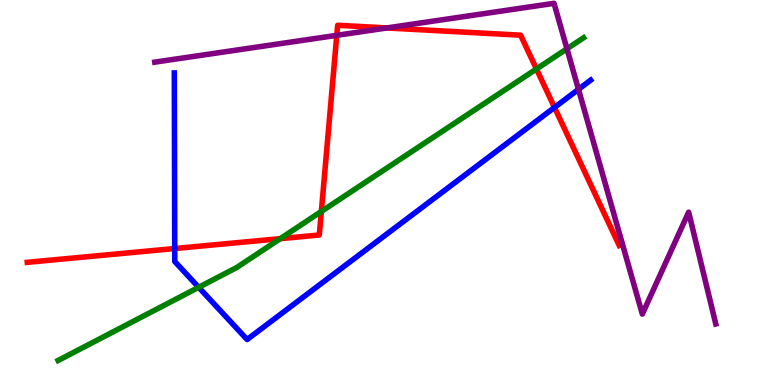[{'lines': ['blue', 'red'], 'intersections': [{'x': 2.25, 'y': 3.54}, {'x': 7.15, 'y': 7.21}]}, {'lines': ['green', 'red'], 'intersections': [{'x': 3.62, 'y': 3.8}, {'x': 4.15, 'y': 4.51}, {'x': 6.92, 'y': 8.21}]}, {'lines': ['purple', 'red'], 'intersections': [{'x': 4.35, 'y': 9.08}, {'x': 4.99, 'y': 9.27}]}, {'lines': ['blue', 'green'], 'intersections': [{'x': 2.56, 'y': 2.54}]}, {'lines': ['blue', 'purple'], 'intersections': [{'x': 7.46, 'y': 7.68}]}, {'lines': ['green', 'purple'], 'intersections': [{'x': 7.32, 'y': 8.73}]}]